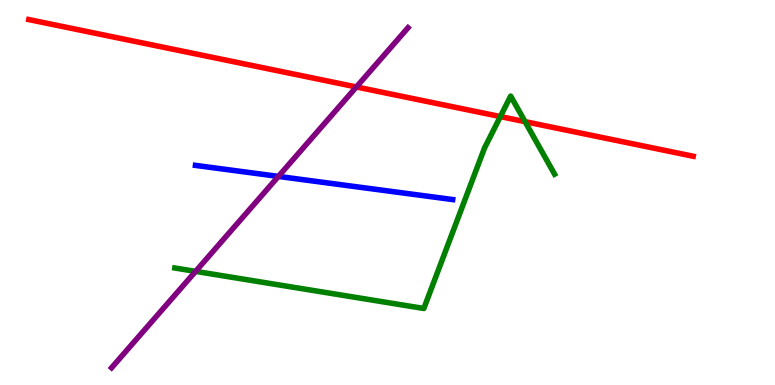[{'lines': ['blue', 'red'], 'intersections': []}, {'lines': ['green', 'red'], 'intersections': [{'x': 6.46, 'y': 6.97}, {'x': 6.78, 'y': 6.84}]}, {'lines': ['purple', 'red'], 'intersections': [{'x': 4.6, 'y': 7.74}]}, {'lines': ['blue', 'green'], 'intersections': []}, {'lines': ['blue', 'purple'], 'intersections': [{'x': 3.59, 'y': 5.42}]}, {'lines': ['green', 'purple'], 'intersections': [{'x': 2.52, 'y': 2.95}]}]